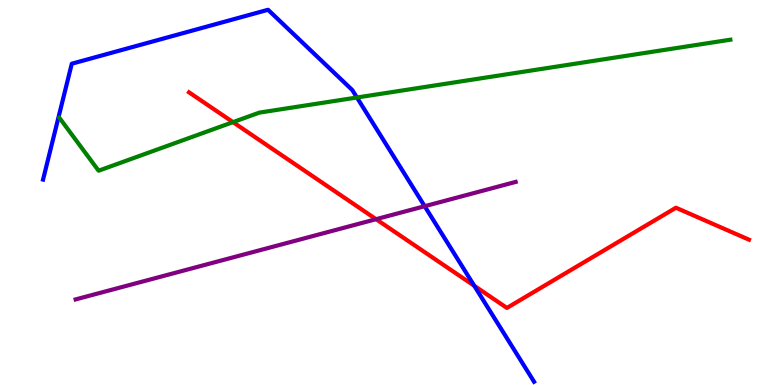[{'lines': ['blue', 'red'], 'intersections': [{'x': 6.12, 'y': 2.58}]}, {'lines': ['green', 'red'], 'intersections': [{'x': 3.01, 'y': 6.83}]}, {'lines': ['purple', 'red'], 'intersections': [{'x': 4.85, 'y': 4.31}]}, {'lines': ['blue', 'green'], 'intersections': [{'x': 4.61, 'y': 7.47}]}, {'lines': ['blue', 'purple'], 'intersections': [{'x': 5.48, 'y': 4.64}]}, {'lines': ['green', 'purple'], 'intersections': []}]